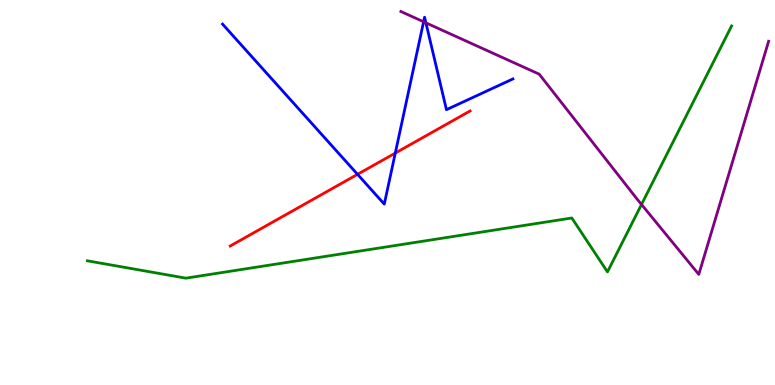[{'lines': ['blue', 'red'], 'intersections': [{'x': 4.61, 'y': 5.47}, {'x': 5.1, 'y': 6.02}]}, {'lines': ['green', 'red'], 'intersections': []}, {'lines': ['purple', 'red'], 'intersections': []}, {'lines': ['blue', 'green'], 'intersections': []}, {'lines': ['blue', 'purple'], 'intersections': [{'x': 5.47, 'y': 9.43}, {'x': 5.5, 'y': 9.41}]}, {'lines': ['green', 'purple'], 'intersections': [{'x': 8.28, 'y': 4.69}]}]